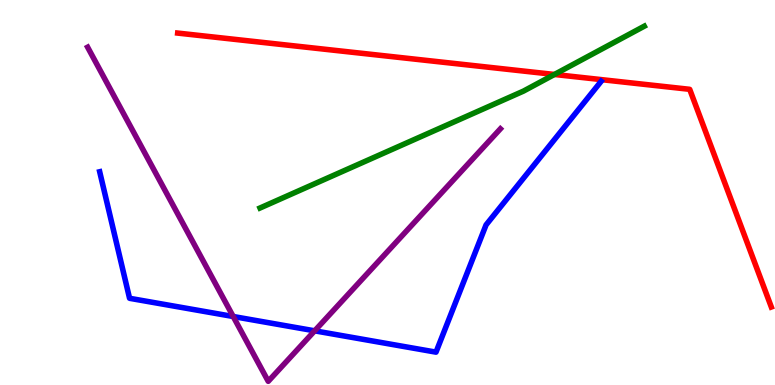[{'lines': ['blue', 'red'], 'intersections': []}, {'lines': ['green', 'red'], 'intersections': [{'x': 7.15, 'y': 8.07}]}, {'lines': ['purple', 'red'], 'intersections': []}, {'lines': ['blue', 'green'], 'intersections': []}, {'lines': ['blue', 'purple'], 'intersections': [{'x': 3.01, 'y': 1.78}, {'x': 4.06, 'y': 1.41}]}, {'lines': ['green', 'purple'], 'intersections': []}]